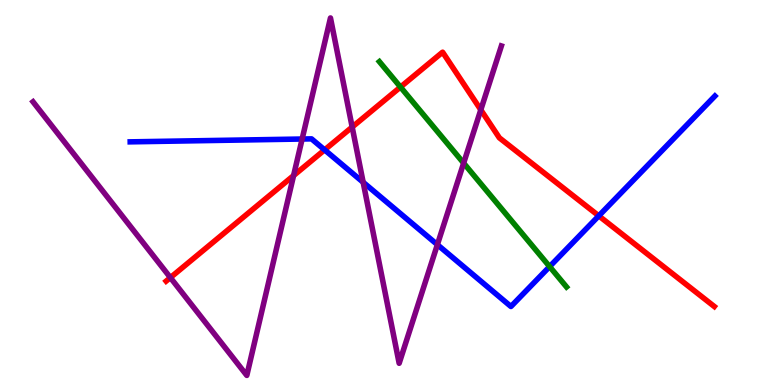[{'lines': ['blue', 'red'], 'intersections': [{'x': 4.19, 'y': 6.11}, {'x': 7.73, 'y': 4.39}]}, {'lines': ['green', 'red'], 'intersections': [{'x': 5.17, 'y': 7.74}]}, {'lines': ['purple', 'red'], 'intersections': [{'x': 2.2, 'y': 2.79}, {'x': 3.79, 'y': 5.44}, {'x': 4.54, 'y': 6.7}, {'x': 6.2, 'y': 7.15}]}, {'lines': ['blue', 'green'], 'intersections': [{'x': 7.09, 'y': 3.08}]}, {'lines': ['blue', 'purple'], 'intersections': [{'x': 3.9, 'y': 6.39}, {'x': 4.69, 'y': 5.27}, {'x': 5.64, 'y': 3.65}]}, {'lines': ['green', 'purple'], 'intersections': [{'x': 5.98, 'y': 5.76}]}]